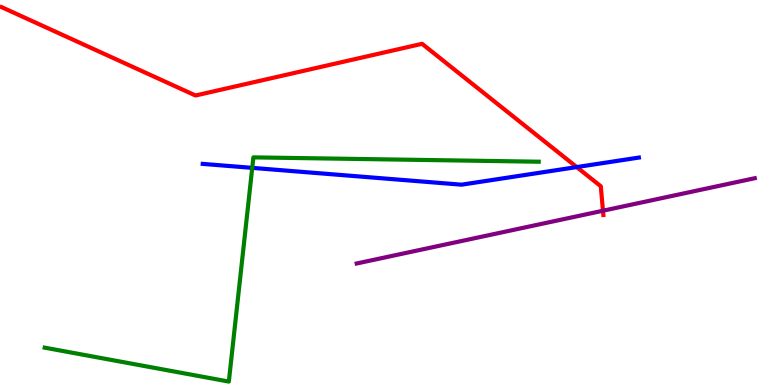[{'lines': ['blue', 'red'], 'intersections': [{'x': 7.44, 'y': 5.66}]}, {'lines': ['green', 'red'], 'intersections': []}, {'lines': ['purple', 'red'], 'intersections': [{'x': 7.78, 'y': 4.53}]}, {'lines': ['blue', 'green'], 'intersections': [{'x': 3.25, 'y': 5.64}]}, {'lines': ['blue', 'purple'], 'intersections': []}, {'lines': ['green', 'purple'], 'intersections': []}]